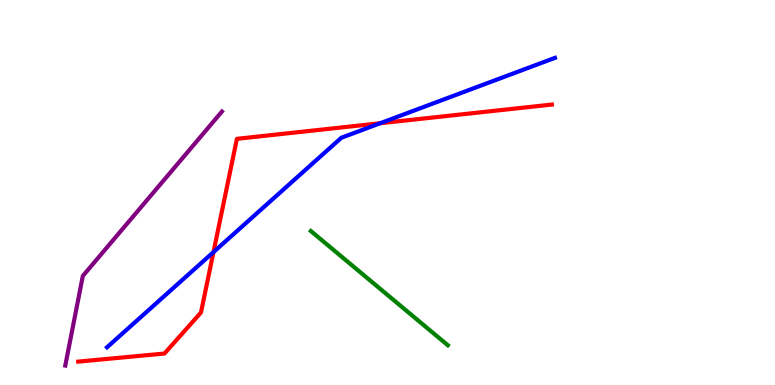[{'lines': ['blue', 'red'], 'intersections': [{'x': 2.75, 'y': 3.45}, {'x': 4.91, 'y': 6.8}]}, {'lines': ['green', 'red'], 'intersections': []}, {'lines': ['purple', 'red'], 'intersections': []}, {'lines': ['blue', 'green'], 'intersections': []}, {'lines': ['blue', 'purple'], 'intersections': []}, {'lines': ['green', 'purple'], 'intersections': []}]